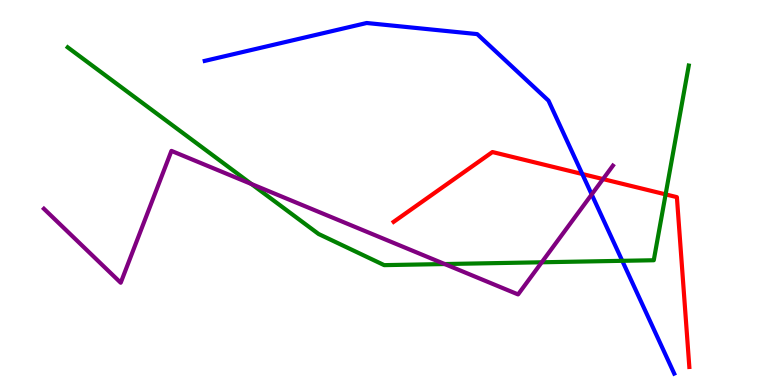[{'lines': ['blue', 'red'], 'intersections': [{'x': 7.51, 'y': 5.48}]}, {'lines': ['green', 'red'], 'intersections': [{'x': 8.59, 'y': 4.95}]}, {'lines': ['purple', 'red'], 'intersections': [{'x': 7.78, 'y': 5.35}]}, {'lines': ['blue', 'green'], 'intersections': [{'x': 8.03, 'y': 3.23}]}, {'lines': ['blue', 'purple'], 'intersections': [{'x': 7.63, 'y': 4.95}]}, {'lines': ['green', 'purple'], 'intersections': [{'x': 3.24, 'y': 5.22}, {'x': 5.74, 'y': 3.14}, {'x': 6.99, 'y': 3.19}]}]